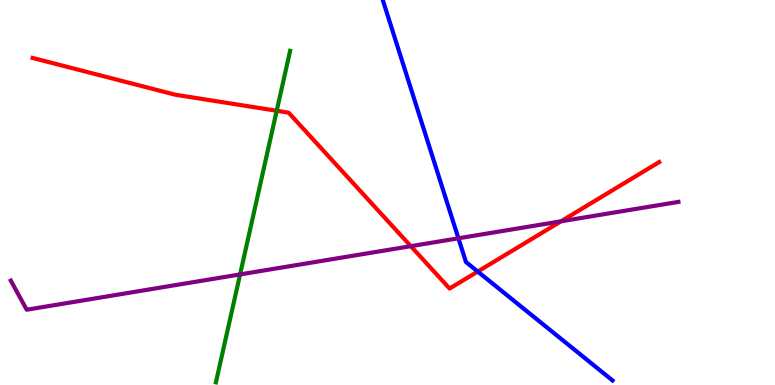[{'lines': ['blue', 'red'], 'intersections': [{'x': 6.16, 'y': 2.95}]}, {'lines': ['green', 'red'], 'intersections': [{'x': 3.57, 'y': 7.12}]}, {'lines': ['purple', 'red'], 'intersections': [{'x': 5.3, 'y': 3.61}, {'x': 7.24, 'y': 4.25}]}, {'lines': ['blue', 'green'], 'intersections': []}, {'lines': ['blue', 'purple'], 'intersections': [{'x': 5.92, 'y': 3.81}]}, {'lines': ['green', 'purple'], 'intersections': [{'x': 3.1, 'y': 2.87}]}]